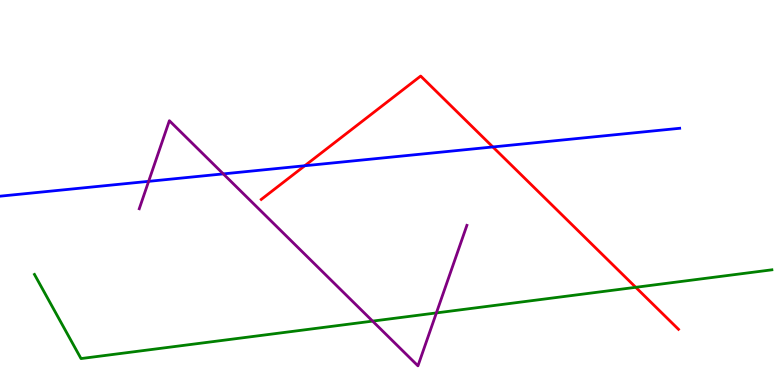[{'lines': ['blue', 'red'], 'intersections': [{'x': 3.93, 'y': 5.69}, {'x': 6.36, 'y': 6.18}]}, {'lines': ['green', 'red'], 'intersections': [{'x': 8.2, 'y': 2.54}]}, {'lines': ['purple', 'red'], 'intersections': []}, {'lines': ['blue', 'green'], 'intersections': []}, {'lines': ['blue', 'purple'], 'intersections': [{'x': 1.92, 'y': 5.29}, {'x': 2.88, 'y': 5.48}]}, {'lines': ['green', 'purple'], 'intersections': [{'x': 4.81, 'y': 1.66}, {'x': 5.63, 'y': 1.87}]}]